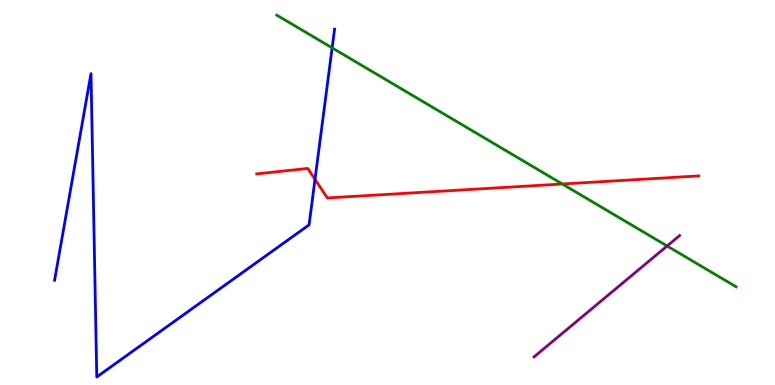[{'lines': ['blue', 'red'], 'intersections': [{'x': 4.06, 'y': 5.34}]}, {'lines': ['green', 'red'], 'intersections': [{'x': 7.26, 'y': 5.22}]}, {'lines': ['purple', 'red'], 'intersections': []}, {'lines': ['blue', 'green'], 'intersections': [{'x': 4.29, 'y': 8.76}]}, {'lines': ['blue', 'purple'], 'intersections': []}, {'lines': ['green', 'purple'], 'intersections': [{'x': 8.61, 'y': 3.61}]}]